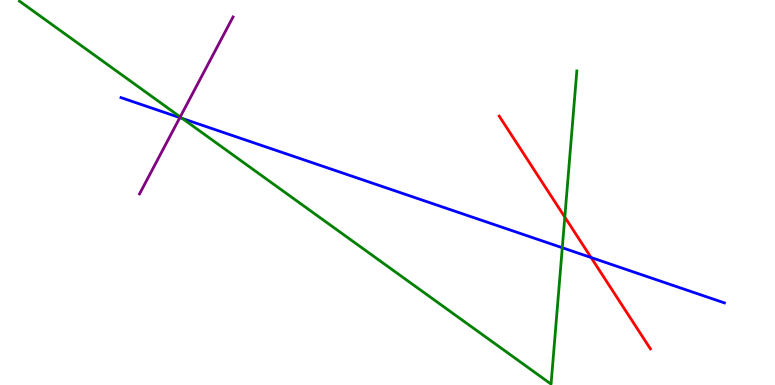[{'lines': ['blue', 'red'], 'intersections': [{'x': 7.63, 'y': 3.31}]}, {'lines': ['green', 'red'], 'intersections': [{'x': 7.29, 'y': 4.36}]}, {'lines': ['purple', 'red'], 'intersections': []}, {'lines': ['blue', 'green'], 'intersections': [{'x': 2.35, 'y': 6.92}, {'x': 7.26, 'y': 3.57}]}, {'lines': ['blue', 'purple'], 'intersections': [{'x': 2.32, 'y': 6.94}]}, {'lines': ['green', 'purple'], 'intersections': [{'x': 2.33, 'y': 6.96}]}]